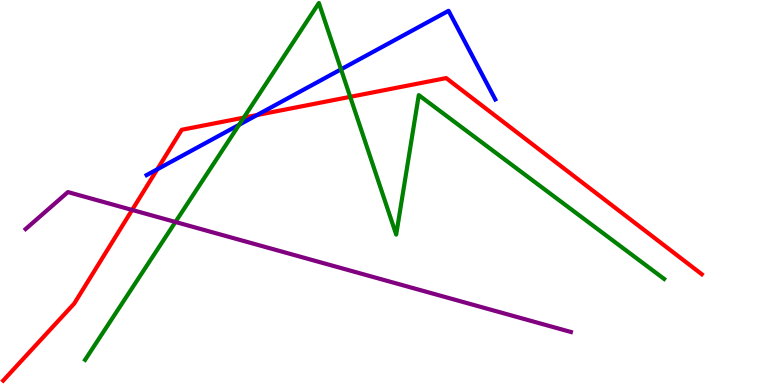[{'lines': ['blue', 'red'], 'intersections': [{'x': 2.03, 'y': 5.6}, {'x': 3.32, 'y': 7.01}]}, {'lines': ['green', 'red'], 'intersections': [{'x': 3.15, 'y': 6.94}, {'x': 4.52, 'y': 7.48}]}, {'lines': ['purple', 'red'], 'intersections': [{'x': 1.71, 'y': 4.55}]}, {'lines': ['blue', 'green'], 'intersections': [{'x': 3.09, 'y': 6.76}, {'x': 4.4, 'y': 8.2}]}, {'lines': ['blue', 'purple'], 'intersections': []}, {'lines': ['green', 'purple'], 'intersections': [{'x': 2.26, 'y': 4.23}]}]